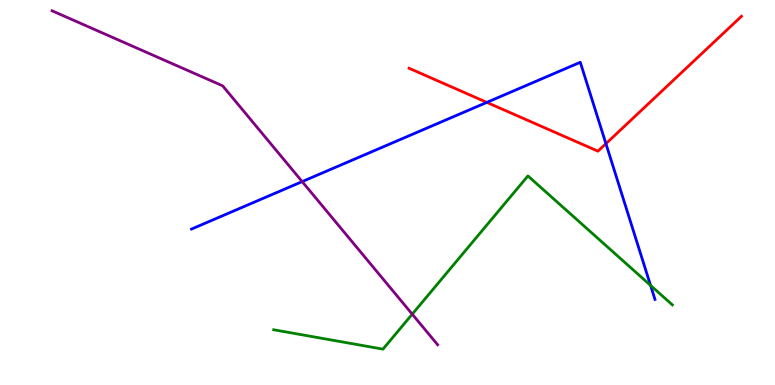[{'lines': ['blue', 'red'], 'intersections': [{'x': 6.28, 'y': 7.34}, {'x': 7.82, 'y': 6.27}]}, {'lines': ['green', 'red'], 'intersections': []}, {'lines': ['purple', 'red'], 'intersections': []}, {'lines': ['blue', 'green'], 'intersections': [{'x': 8.39, 'y': 2.59}]}, {'lines': ['blue', 'purple'], 'intersections': [{'x': 3.9, 'y': 5.28}]}, {'lines': ['green', 'purple'], 'intersections': [{'x': 5.32, 'y': 1.84}]}]